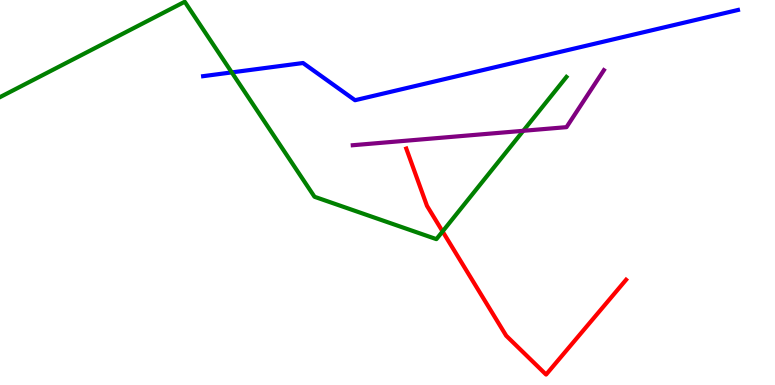[{'lines': ['blue', 'red'], 'intersections': []}, {'lines': ['green', 'red'], 'intersections': [{'x': 5.71, 'y': 3.99}]}, {'lines': ['purple', 'red'], 'intersections': []}, {'lines': ['blue', 'green'], 'intersections': [{'x': 2.99, 'y': 8.12}]}, {'lines': ['blue', 'purple'], 'intersections': []}, {'lines': ['green', 'purple'], 'intersections': [{'x': 6.75, 'y': 6.6}]}]